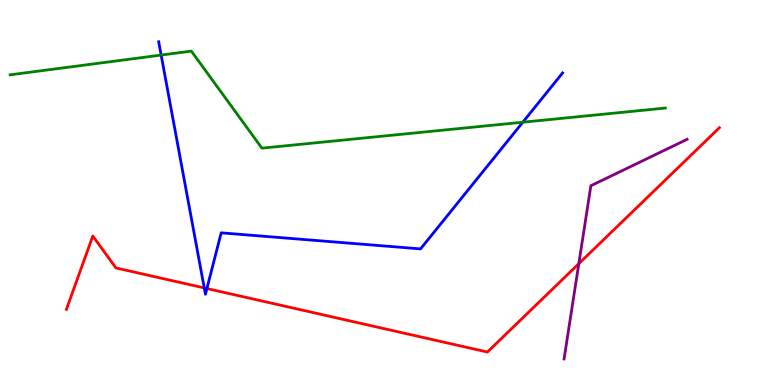[{'lines': ['blue', 'red'], 'intersections': [{'x': 2.64, 'y': 2.52}, {'x': 2.67, 'y': 2.51}]}, {'lines': ['green', 'red'], 'intersections': []}, {'lines': ['purple', 'red'], 'intersections': [{'x': 7.47, 'y': 3.15}]}, {'lines': ['blue', 'green'], 'intersections': [{'x': 2.08, 'y': 8.57}, {'x': 6.75, 'y': 6.83}]}, {'lines': ['blue', 'purple'], 'intersections': []}, {'lines': ['green', 'purple'], 'intersections': []}]